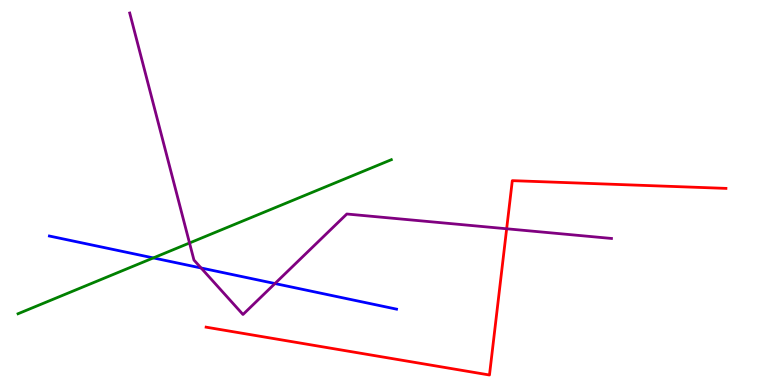[{'lines': ['blue', 'red'], 'intersections': []}, {'lines': ['green', 'red'], 'intersections': []}, {'lines': ['purple', 'red'], 'intersections': [{'x': 6.54, 'y': 4.06}]}, {'lines': ['blue', 'green'], 'intersections': [{'x': 1.98, 'y': 3.3}]}, {'lines': ['blue', 'purple'], 'intersections': [{'x': 2.59, 'y': 3.04}, {'x': 3.55, 'y': 2.64}]}, {'lines': ['green', 'purple'], 'intersections': [{'x': 2.45, 'y': 3.69}]}]